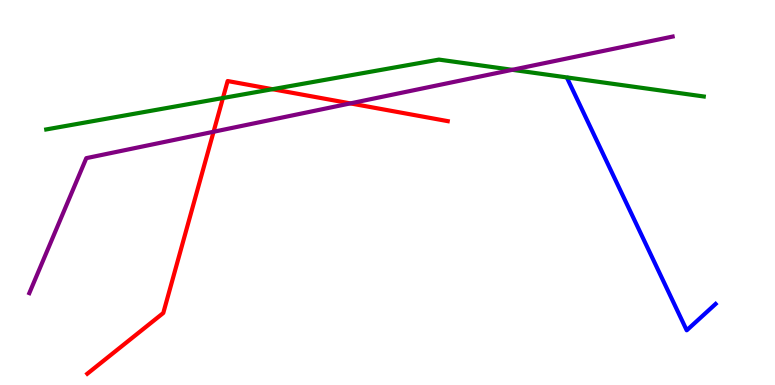[{'lines': ['blue', 'red'], 'intersections': []}, {'lines': ['green', 'red'], 'intersections': [{'x': 2.88, 'y': 7.45}, {'x': 3.52, 'y': 7.68}]}, {'lines': ['purple', 'red'], 'intersections': [{'x': 2.76, 'y': 6.58}, {'x': 4.52, 'y': 7.31}]}, {'lines': ['blue', 'green'], 'intersections': []}, {'lines': ['blue', 'purple'], 'intersections': []}, {'lines': ['green', 'purple'], 'intersections': [{'x': 6.61, 'y': 8.19}]}]